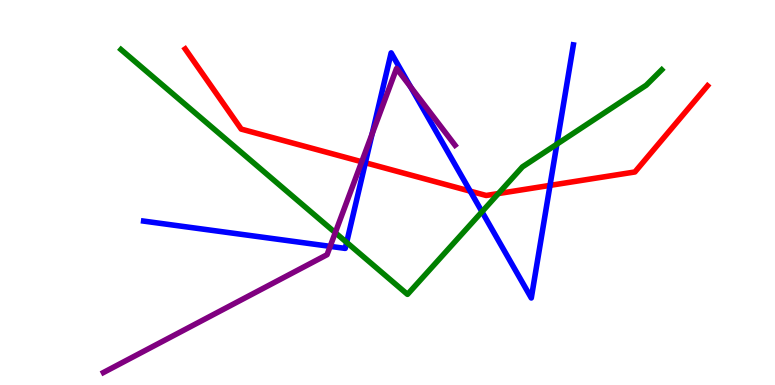[{'lines': ['blue', 'red'], 'intersections': [{'x': 4.71, 'y': 5.77}, {'x': 6.07, 'y': 5.03}, {'x': 7.1, 'y': 5.18}]}, {'lines': ['green', 'red'], 'intersections': [{'x': 6.43, 'y': 4.97}]}, {'lines': ['purple', 'red'], 'intersections': [{'x': 4.67, 'y': 5.8}]}, {'lines': ['blue', 'green'], 'intersections': [{'x': 4.47, 'y': 3.7}, {'x': 6.22, 'y': 4.5}, {'x': 7.19, 'y': 6.26}]}, {'lines': ['blue', 'purple'], 'intersections': [{'x': 4.26, 'y': 3.6}, {'x': 4.8, 'y': 6.52}, {'x': 5.3, 'y': 7.74}]}, {'lines': ['green', 'purple'], 'intersections': [{'x': 4.33, 'y': 3.96}]}]